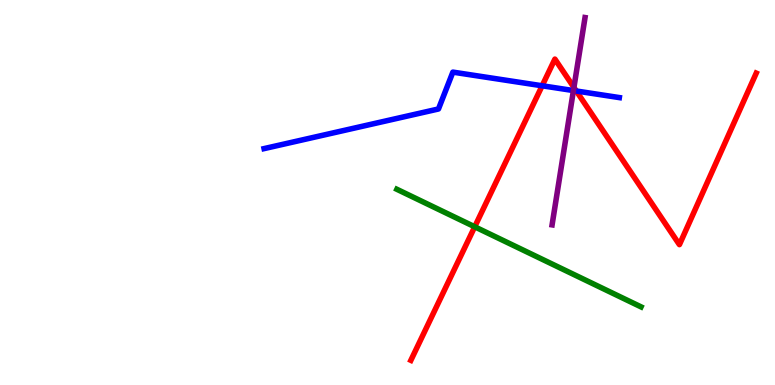[{'lines': ['blue', 'red'], 'intersections': [{'x': 7.0, 'y': 7.77}, {'x': 7.44, 'y': 7.64}]}, {'lines': ['green', 'red'], 'intersections': [{'x': 6.13, 'y': 4.11}]}, {'lines': ['purple', 'red'], 'intersections': [{'x': 7.41, 'y': 7.73}]}, {'lines': ['blue', 'green'], 'intersections': []}, {'lines': ['blue', 'purple'], 'intersections': [{'x': 7.4, 'y': 7.65}]}, {'lines': ['green', 'purple'], 'intersections': []}]